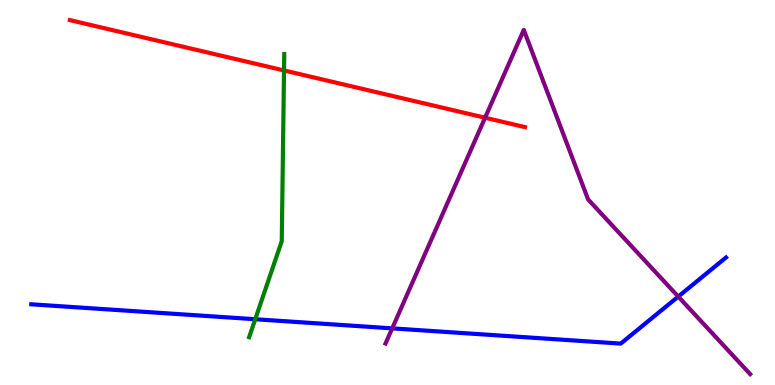[{'lines': ['blue', 'red'], 'intersections': []}, {'lines': ['green', 'red'], 'intersections': [{'x': 3.66, 'y': 8.17}]}, {'lines': ['purple', 'red'], 'intersections': [{'x': 6.26, 'y': 6.94}]}, {'lines': ['blue', 'green'], 'intersections': [{'x': 3.29, 'y': 1.71}]}, {'lines': ['blue', 'purple'], 'intersections': [{'x': 5.06, 'y': 1.47}, {'x': 8.75, 'y': 2.3}]}, {'lines': ['green', 'purple'], 'intersections': []}]